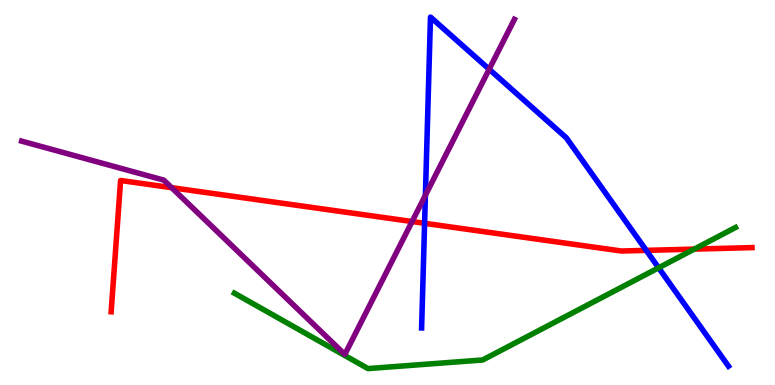[{'lines': ['blue', 'red'], 'intersections': [{'x': 5.48, 'y': 4.2}, {'x': 8.34, 'y': 3.5}]}, {'lines': ['green', 'red'], 'intersections': [{'x': 8.96, 'y': 3.53}]}, {'lines': ['purple', 'red'], 'intersections': [{'x': 2.21, 'y': 5.13}, {'x': 5.32, 'y': 4.25}]}, {'lines': ['blue', 'green'], 'intersections': [{'x': 8.5, 'y': 3.04}]}, {'lines': ['blue', 'purple'], 'intersections': [{'x': 5.49, 'y': 4.93}, {'x': 6.31, 'y': 8.2}]}, {'lines': ['green', 'purple'], 'intersections': []}]